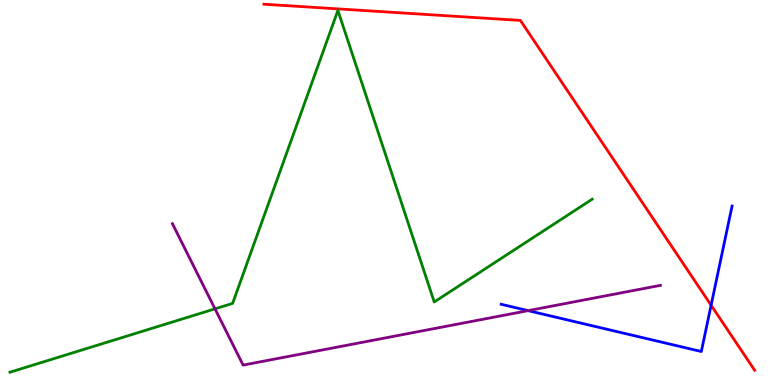[{'lines': ['blue', 'red'], 'intersections': [{'x': 9.18, 'y': 2.07}]}, {'lines': ['green', 'red'], 'intersections': []}, {'lines': ['purple', 'red'], 'intersections': []}, {'lines': ['blue', 'green'], 'intersections': []}, {'lines': ['blue', 'purple'], 'intersections': [{'x': 6.81, 'y': 1.93}]}, {'lines': ['green', 'purple'], 'intersections': [{'x': 2.77, 'y': 1.98}]}]